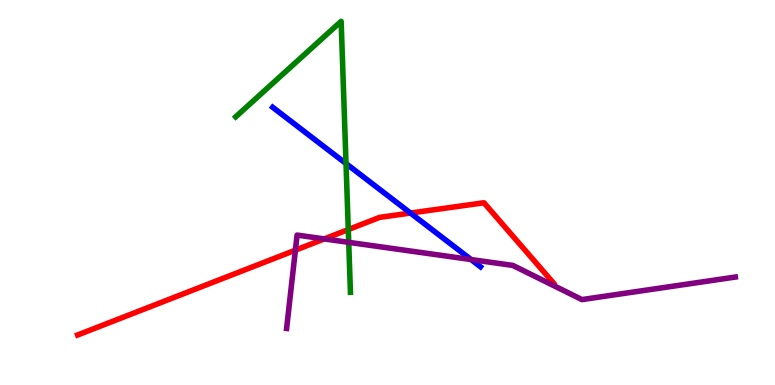[{'lines': ['blue', 'red'], 'intersections': [{'x': 5.3, 'y': 4.47}]}, {'lines': ['green', 'red'], 'intersections': [{'x': 4.49, 'y': 4.04}]}, {'lines': ['purple', 'red'], 'intersections': [{'x': 3.81, 'y': 3.5}, {'x': 4.18, 'y': 3.79}]}, {'lines': ['blue', 'green'], 'intersections': [{'x': 4.46, 'y': 5.75}]}, {'lines': ['blue', 'purple'], 'intersections': [{'x': 6.08, 'y': 3.26}]}, {'lines': ['green', 'purple'], 'intersections': [{'x': 4.5, 'y': 3.71}]}]